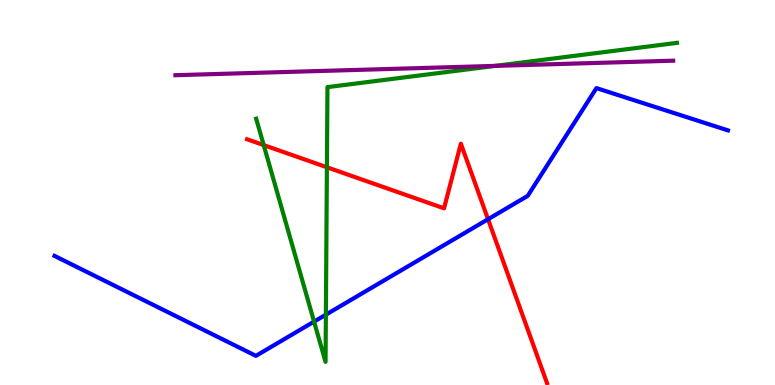[{'lines': ['blue', 'red'], 'intersections': [{'x': 6.3, 'y': 4.31}]}, {'lines': ['green', 'red'], 'intersections': [{'x': 3.4, 'y': 6.23}, {'x': 4.22, 'y': 5.66}]}, {'lines': ['purple', 'red'], 'intersections': []}, {'lines': ['blue', 'green'], 'intersections': [{'x': 4.05, 'y': 1.65}, {'x': 4.2, 'y': 1.83}]}, {'lines': ['blue', 'purple'], 'intersections': []}, {'lines': ['green', 'purple'], 'intersections': [{'x': 6.39, 'y': 8.29}]}]